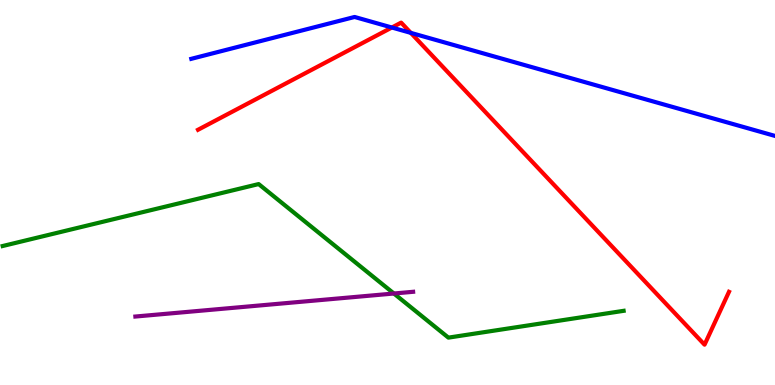[{'lines': ['blue', 'red'], 'intersections': [{'x': 5.06, 'y': 9.29}, {'x': 5.3, 'y': 9.15}]}, {'lines': ['green', 'red'], 'intersections': []}, {'lines': ['purple', 'red'], 'intersections': []}, {'lines': ['blue', 'green'], 'intersections': []}, {'lines': ['blue', 'purple'], 'intersections': []}, {'lines': ['green', 'purple'], 'intersections': [{'x': 5.08, 'y': 2.38}]}]